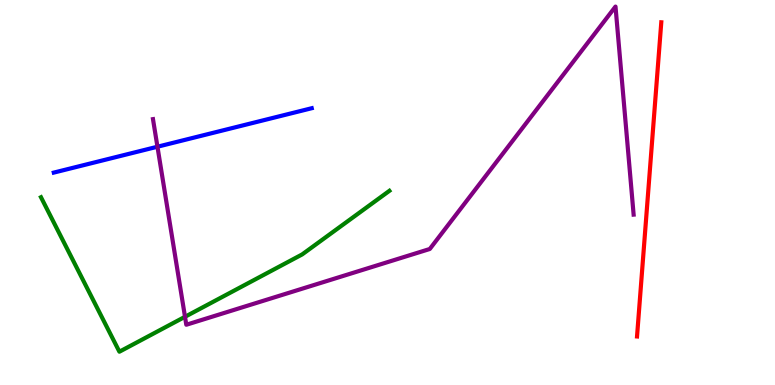[{'lines': ['blue', 'red'], 'intersections': []}, {'lines': ['green', 'red'], 'intersections': []}, {'lines': ['purple', 'red'], 'intersections': []}, {'lines': ['blue', 'green'], 'intersections': []}, {'lines': ['blue', 'purple'], 'intersections': [{'x': 2.03, 'y': 6.19}]}, {'lines': ['green', 'purple'], 'intersections': [{'x': 2.39, 'y': 1.77}]}]